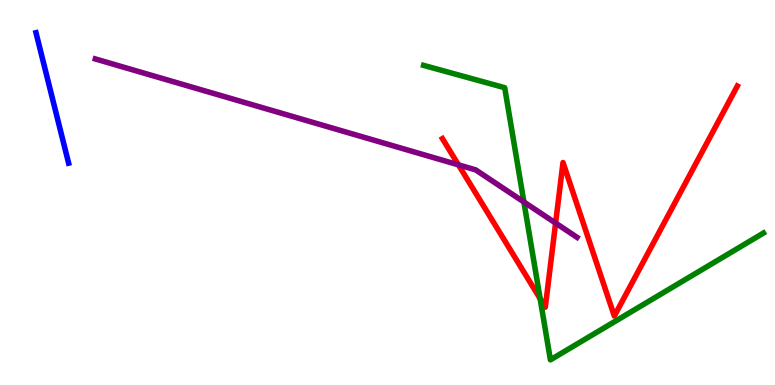[{'lines': ['blue', 'red'], 'intersections': []}, {'lines': ['green', 'red'], 'intersections': [{'x': 6.97, 'y': 2.24}]}, {'lines': ['purple', 'red'], 'intersections': [{'x': 5.92, 'y': 5.72}, {'x': 7.17, 'y': 4.21}]}, {'lines': ['blue', 'green'], 'intersections': []}, {'lines': ['blue', 'purple'], 'intersections': []}, {'lines': ['green', 'purple'], 'intersections': [{'x': 6.76, 'y': 4.75}]}]